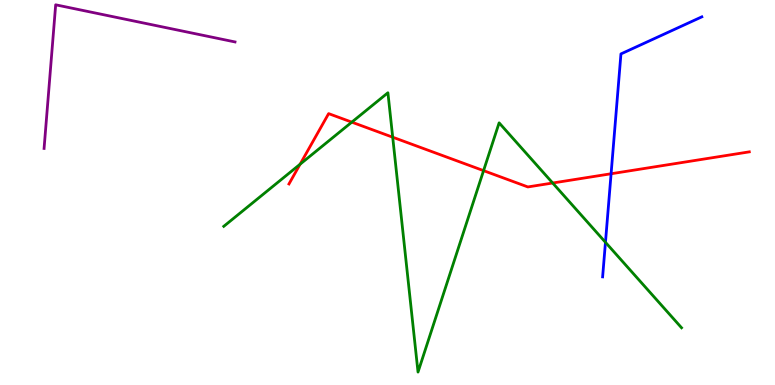[{'lines': ['blue', 'red'], 'intersections': [{'x': 7.89, 'y': 5.49}]}, {'lines': ['green', 'red'], 'intersections': [{'x': 3.87, 'y': 5.73}, {'x': 4.54, 'y': 6.83}, {'x': 5.07, 'y': 6.44}, {'x': 6.24, 'y': 5.57}, {'x': 7.13, 'y': 5.25}]}, {'lines': ['purple', 'red'], 'intersections': []}, {'lines': ['blue', 'green'], 'intersections': [{'x': 7.81, 'y': 3.71}]}, {'lines': ['blue', 'purple'], 'intersections': []}, {'lines': ['green', 'purple'], 'intersections': []}]